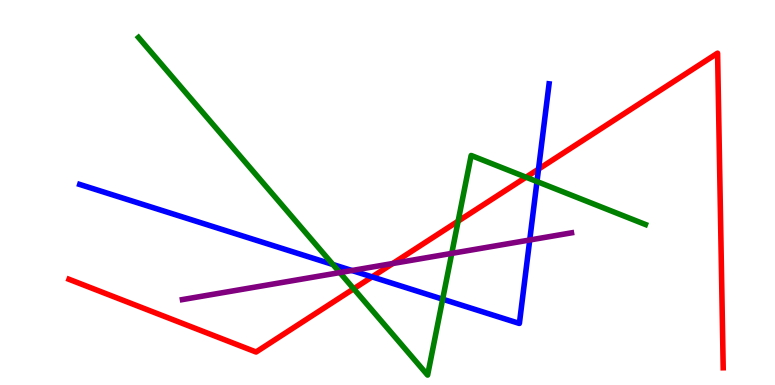[{'lines': ['blue', 'red'], 'intersections': [{'x': 4.8, 'y': 2.81}, {'x': 6.95, 'y': 5.61}]}, {'lines': ['green', 'red'], 'intersections': [{'x': 4.56, 'y': 2.5}, {'x': 5.91, 'y': 4.26}, {'x': 6.79, 'y': 5.4}]}, {'lines': ['purple', 'red'], 'intersections': [{'x': 5.07, 'y': 3.16}]}, {'lines': ['blue', 'green'], 'intersections': [{'x': 4.3, 'y': 3.13}, {'x': 5.71, 'y': 2.23}, {'x': 6.93, 'y': 5.28}]}, {'lines': ['blue', 'purple'], 'intersections': [{'x': 4.54, 'y': 2.97}, {'x': 6.84, 'y': 3.77}]}, {'lines': ['green', 'purple'], 'intersections': [{'x': 4.38, 'y': 2.92}, {'x': 5.83, 'y': 3.42}]}]